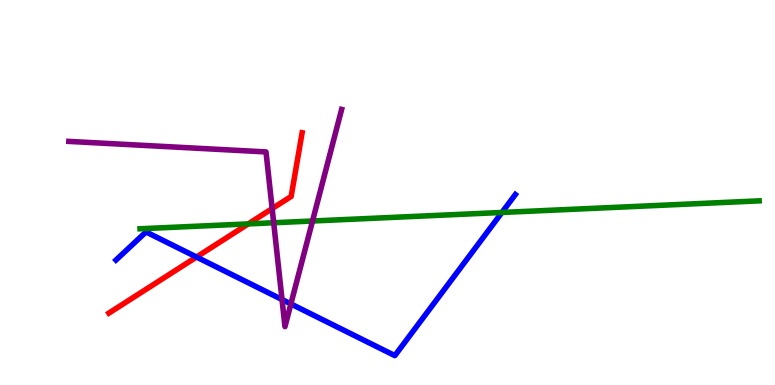[{'lines': ['blue', 'red'], 'intersections': [{'x': 2.54, 'y': 3.32}]}, {'lines': ['green', 'red'], 'intersections': [{'x': 3.2, 'y': 4.18}]}, {'lines': ['purple', 'red'], 'intersections': [{'x': 3.51, 'y': 4.58}]}, {'lines': ['blue', 'green'], 'intersections': [{'x': 6.48, 'y': 4.48}]}, {'lines': ['blue', 'purple'], 'intersections': [{'x': 3.64, 'y': 2.22}, {'x': 3.75, 'y': 2.11}]}, {'lines': ['green', 'purple'], 'intersections': [{'x': 3.53, 'y': 4.21}, {'x': 4.03, 'y': 4.26}]}]